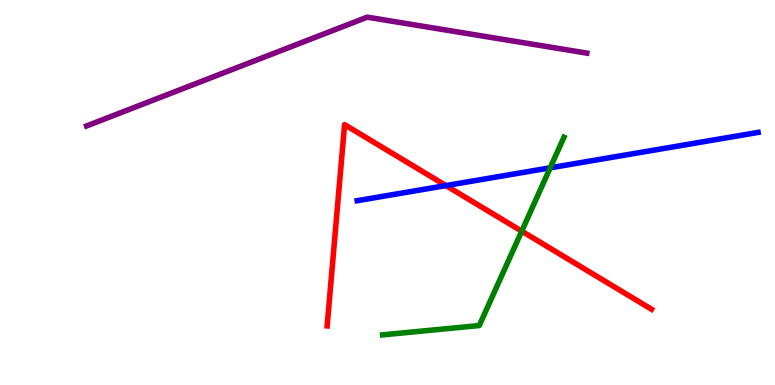[{'lines': ['blue', 'red'], 'intersections': [{'x': 5.75, 'y': 5.18}]}, {'lines': ['green', 'red'], 'intersections': [{'x': 6.73, 'y': 4.0}]}, {'lines': ['purple', 'red'], 'intersections': []}, {'lines': ['blue', 'green'], 'intersections': [{'x': 7.1, 'y': 5.64}]}, {'lines': ['blue', 'purple'], 'intersections': []}, {'lines': ['green', 'purple'], 'intersections': []}]